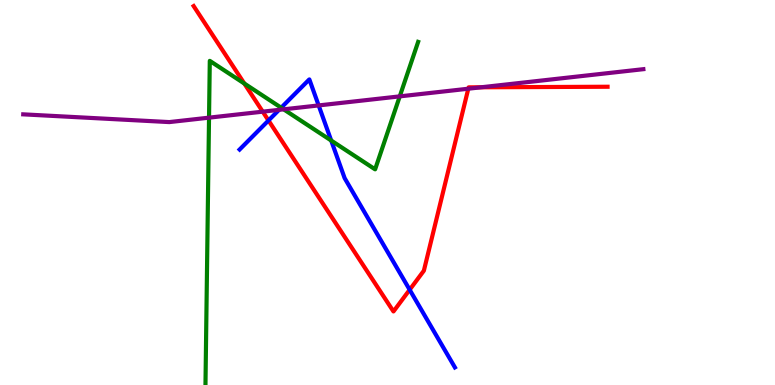[{'lines': ['blue', 'red'], 'intersections': [{'x': 3.46, 'y': 6.87}, {'x': 5.29, 'y': 2.47}]}, {'lines': ['green', 'red'], 'intersections': [{'x': 3.15, 'y': 7.83}]}, {'lines': ['purple', 'red'], 'intersections': [{'x': 3.39, 'y': 7.1}, {'x': 6.04, 'y': 7.7}, {'x': 6.21, 'y': 7.73}]}, {'lines': ['blue', 'green'], 'intersections': [{'x': 3.63, 'y': 7.2}, {'x': 4.27, 'y': 6.35}]}, {'lines': ['blue', 'purple'], 'intersections': [{'x': 3.6, 'y': 7.15}, {'x': 4.11, 'y': 7.26}]}, {'lines': ['green', 'purple'], 'intersections': [{'x': 2.7, 'y': 6.94}, {'x': 3.66, 'y': 7.16}, {'x': 5.16, 'y': 7.5}]}]